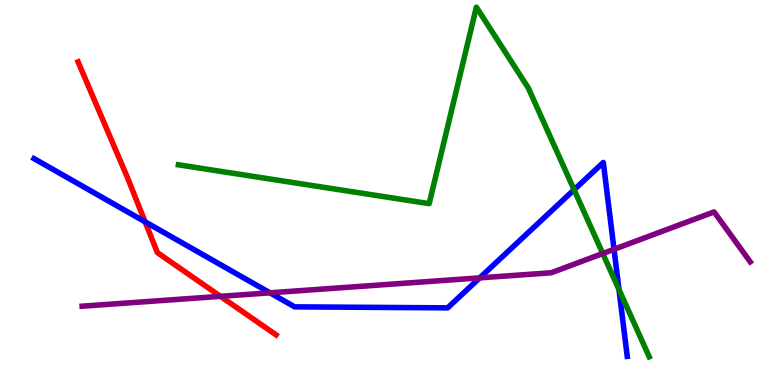[{'lines': ['blue', 'red'], 'intersections': [{'x': 1.87, 'y': 4.24}]}, {'lines': ['green', 'red'], 'intersections': []}, {'lines': ['purple', 'red'], 'intersections': [{'x': 2.84, 'y': 2.3}]}, {'lines': ['blue', 'green'], 'intersections': [{'x': 7.41, 'y': 5.07}, {'x': 7.99, 'y': 2.48}]}, {'lines': ['blue', 'purple'], 'intersections': [{'x': 3.48, 'y': 2.39}, {'x': 6.19, 'y': 2.78}, {'x': 7.92, 'y': 3.52}]}, {'lines': ['green', 'purple'], 'intersections': [{'x': 7.78, 'y': 3.42}]}]